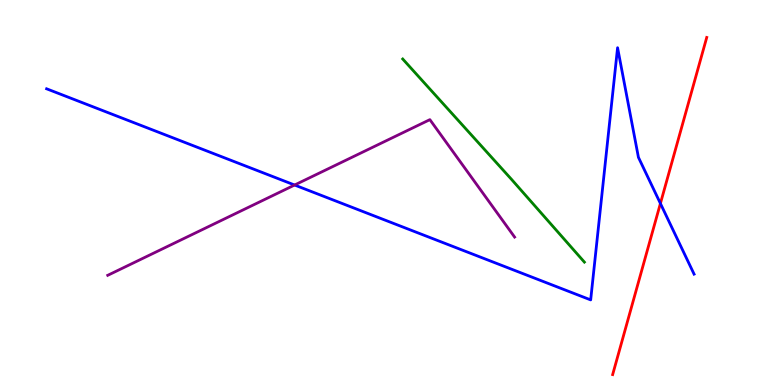[{'lines': ['blue', 'red'], 'intersections': [{'x': 8.52, 'y': 4.72}]}, {'lines': ['green', 'red'], 'intersections': []}, {'lines': ['purple', 'red'], 'intersections': []}, {'lines': ['blue', 'green'], 'intersections': []}, {'lines': ['blue', 'purple'], 'intersections': [{'x': 3.8, 'y': 5.19}]}, {'lines': ['green', 'purple'], 'intersections': []}]